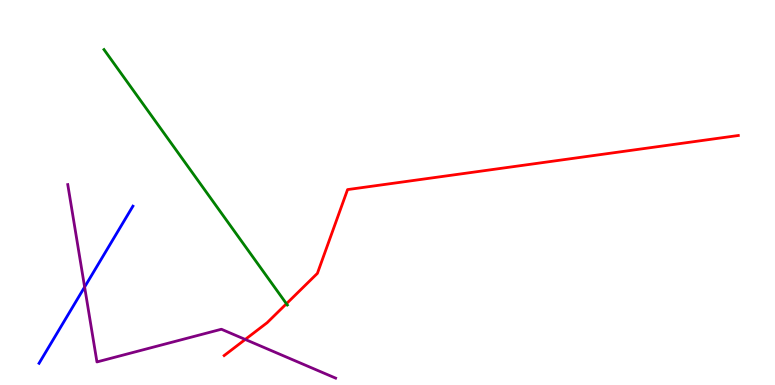[{'lines': ['blue', 'red'], 'intersections': []}, {'lines': ['green', 'red'], 'intersections': [{'x': 3.7, 'y': 2.11}]}, {'lines': ['purple', 'red'], 'intersections': [{'x': 3.16, 'y': 1.18}]}, {'lines': ['blue', 'green'], 'intersections': []}, {'lines': ['blue', 'purple'], 'intersections': [{'x': 1.09, 'y': 2.54}]}, {'lines': ['green', 'purple'], 'intersections': []}]